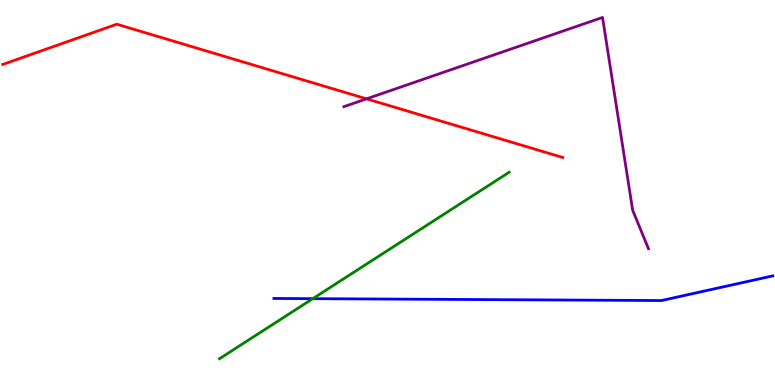[{'lines': ['blue', 'red'], 'intersections': []}, {'lines': ['green', 'red'], 'intersections': []}, {'lines': ['purple', 'red'], 'intersections': [{'x': 4.73, 'y': 7.43}]}, {'lines': ['blue', 'green'], 'intersections': [{'x': 4.04, 'y': 2.24}]}, {'lines': ['blue', 'purple'], 'intersections': []}, {'lines': ['green', 'purple'], 'intersections': []}]